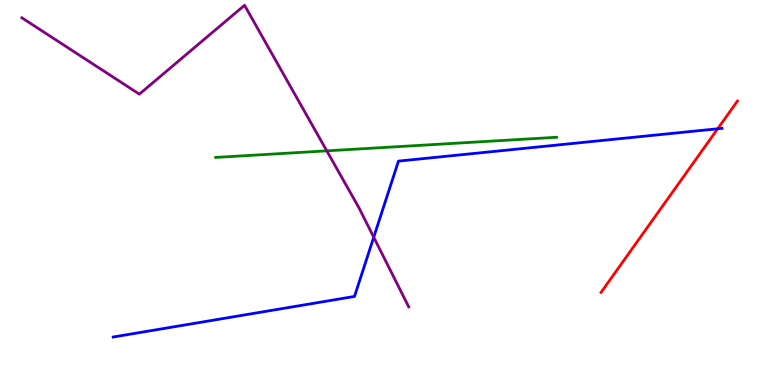[{'lines': ['blue', 'red'], 'intersections': [{'x': 9.26, 'y': 6.66}]}, {'lines': ['green', 'red'], 'intersections': []}, {'lines': ['purple', 'red'], 'intersections': []}, {'lines': ['blue', 'green'], 'intersections': []}, {'lines': ['blue', 'purple'], 'intersections': [{'x': 4.82, 'y': 3.84}]}, {'lines': ['green', 'purple'], 'intersections': [{'x': 4.22, 'y': 6.08}]}]